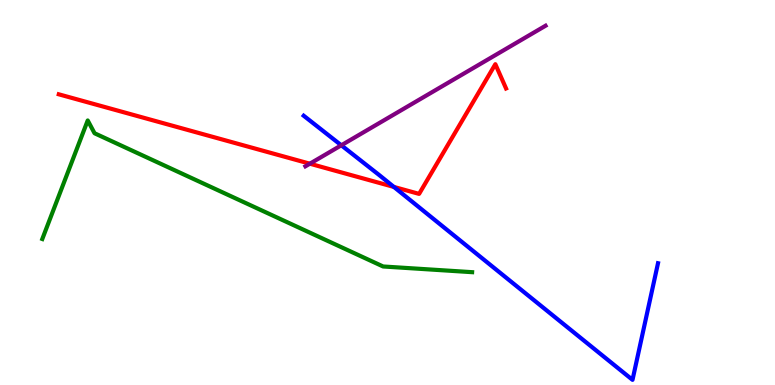[{'lines': ['blue', 'red'], 'intersections': [{'x': 5.08, 'y': 5.14}]}, {'lines': ['green', 'red'], 'intersections': []}, {'lines': ['purple', 'red'], 'intersections': [{'x': 4.0, 'y': 5.75}]}, {'lines': ['blue', 'green'], 'intersections': []}, {'lines': ['blue', 'purple'], 'intersections': [{'x': 4.4, 'y': 6.23}]}, {'lines': ['green', 'purple'], 'intersections': []}]